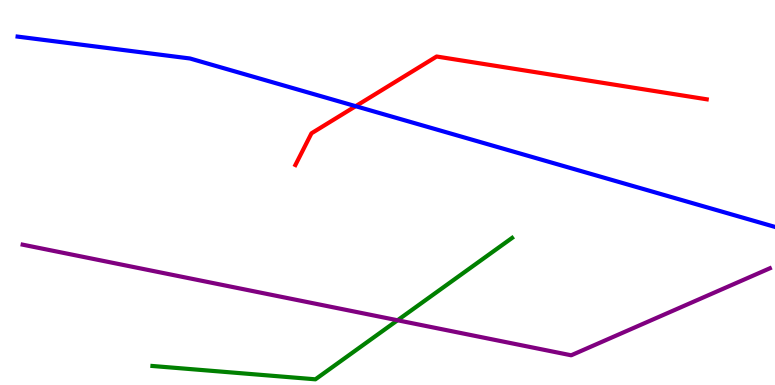[{'lines': ['blue', 'red'], 'intersections': [{'x': 4.59, 'y': 7.24}]}, {'lines': ['green', 'red'], 'intersections': []}, {'lines': ['purple', 'red'], 'intersections': []}, {'lines': ['blue', 'green'], 'intersections': []}, {'lines': ['blue', 'purple'], 'intersections': []}, {'lines': ['green', 'purple'], 'intersections': [{'x': 5.13, 'y': 1.68}]}]